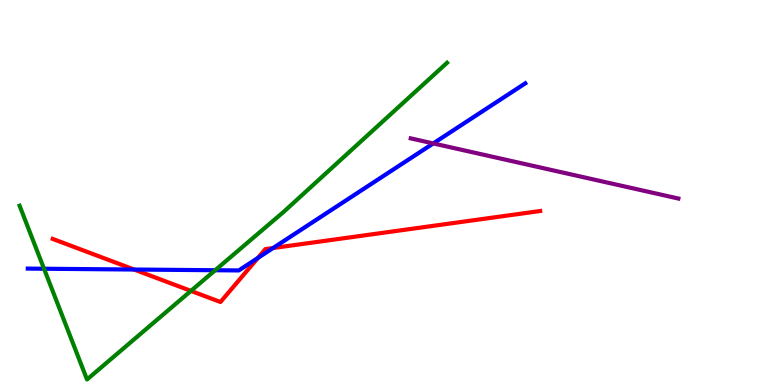[{'lines': ['blue', 'red'], 'intersections': [{'x': 1.73, 'y': 3.0}, {'x': 3.33, 'y': 3.3}, {'x': 3.52, 'y': 3.56}]}, {'lines': ['green', 'red'], 'intersections': [{'x': 2.46, 'y': 2.44}]}, {'lines': ['purple', 'red'], 'intersections': []}, {'lines': ['blue', 'green'], 'intersections': [{'x': 0.568, 'y': 3.02}, {'x': 2.78, 'y': 2.98}]}, {'lines': ['blue', 'purple'], 'intersections': [{'x': 5.59, 'y': 6.27}]}, {'lines': ['green', 'purple'], 'intersections': []}]